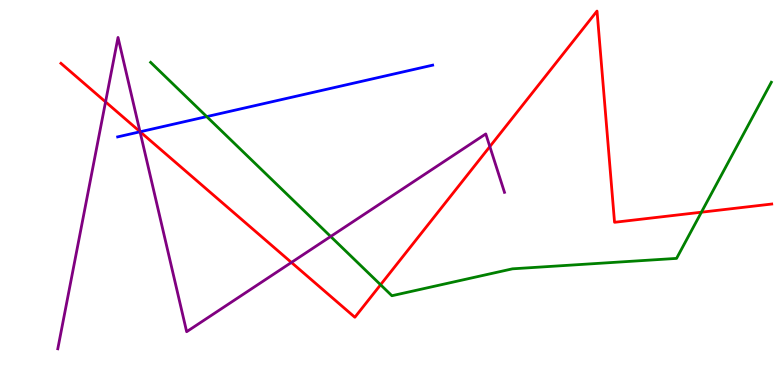[{'lines': ['blue', 'red'], 'intersections': [{'x': 1.81, 'y': 6.58}]}, {'lines': ['green', 'red'], 'intersections': [{'x': 4.91, 'y': 2.6}, {'x': 9.05, 'y': 4.49}]}, {'lines': ['purple', 'red'], 'intersections': [{'x': 1.36, 'y': 7.35}, {'x': 1.81, 'y': 6.58}, {'x': 3.76, 'y': 3.18}, {'x': 6.32, 'y': 6.19}]}, {'lines': ['blue', 'green'], 'intersections': [{'x': 2.67, 'y': 6.97}]}, {'lines': ['blue', 'purple'], 'intersections': [{'x': 1.81, 'y': 6.58}]}, {'lines': ['green', 'purple'], 'intersections': [{'x': 4.27, 'y': 3.86}]}]